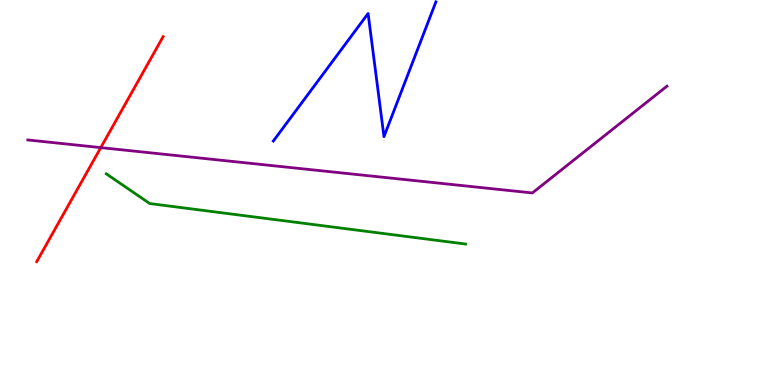[{'lines': ['blue', 'red'], 'intersections': []}, {'lines': ['green', 'red'], 'intersections': []}, {'lines': ['purple', 'red'], 'intersections': [{'x': 1.3, 'y': 6.17}]}, {'lines': ['blue', 'green'], 'intersections': []}, {'lines': ['blue', 'purple'], 'intersections': []}, {'lines': ['green', 'purple'], 'intersections': []}]